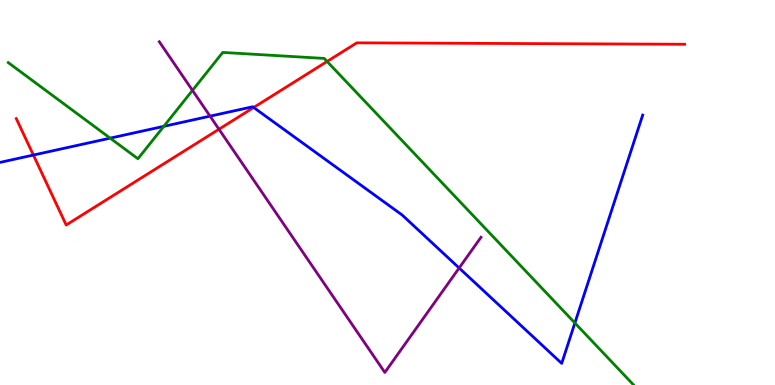[{'lines': ['blue', 'red'], 'intersections': [{'x': 0.431, 'y': 5.97}, {'x': 3.27, 'y': 7.21}]}, {'lines': ['green', 'red'], 'intersections': [{'x': 4.22, 'y': 8.4}]}, {'lines': ['purple', 'red'], 'intersections': [{'x': 2.83, 'y': 6.64}]}, {'lines': ['blue', 'green'], 'intersections': [{'x': 1.42, 'y': 6.41}, {'x': 2.11, 'y': 6.72}, {'x': 7.42, 'y': 1.61}]}, {'lines': ['blue', 'purple'], 'intersections': [{'x': 2.71, 'y': 6.98}, {'x': 5.92, 'y': 3.04}]}, {'lines': ['green', 'purple'], 'intersections': [{'x': 2.48, 'y': 7.65}]}]